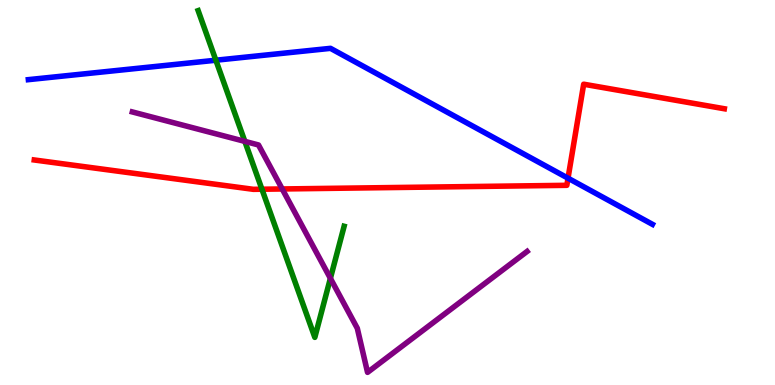[{'lines': ['blue', 'red'], 'intersections': [{'x': 7.33, 'y': 5.37}]}, {'lines': ['green', 'red'], 'intersections': [{'x': 3.38, 'y': 5.09}]}, {'lines': ['purple', 'red'], 'intersections': [{'x': 3.64, 'y': 5.09}]}, {'lines': ['blue', 'green'], 'intersections': [{'x': 2.79, 'y': 8.44}]}, {'lines': ['blue', 'purple'], 'intersections': []}, {'lines': ['green', 'purple'], 'intersections': [{'x': 3.16, 'y': 6.33}, {'x': 4.26, 'y': 2.77}]}]